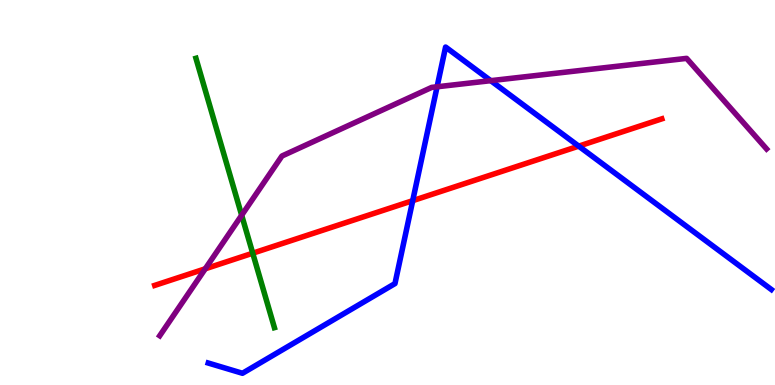[{'lines': ['blue', 'red'], 'intersections': [{'x': 5.33, 'y': 4.79}, {'x': 7.47, 'y': 6.2}]}, {'lines': ['green', 'red'], 'intersections': [{'x': 3.26, 'y': 3.42}]}, {'lines': ['purple', 'red'], 'intersections': [{'x': 2.65, 'y': 3.02}]}, {'lines': ['blue', 'green'], 'intersections': []}, {'lines': ['blue', 'purple'], 'intersections': [{'x': 5.64, 'y': 7.75}, {'x': 6.33, 'y': 7.9}]}, {'lines': ['green', 'purple'], 'intersections': [{'x': 3.12, 'y': 4.41}]}]